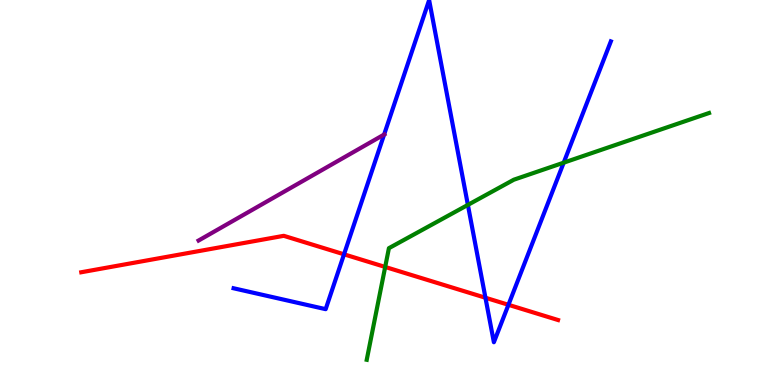[{'lines': ['blue', 'red'], 'intersections': [{'x': 4.44, 'y': 3.39}, {'x': 6.26, 'y': 2.27}, {'x': 6.56, 'y': 2.08}]}, {'lines': ['green', 'red'], 'intersections': [{'x': 4.97, 'y': 3.07}]}, {'lines': ['purple', 'red'], 'intersections': []}, {'lines': ['blue', 'green'], 'intersections': [{'x': 6.04, 'y': 4.68}, {'x': 7.27, 'y': 5.77}]}, {'lines': ['blue', 'purple'], 'intersections': [{'x': 4.96, 'y': 6.51}]}, {'lines': ['green', 'purple'], 'intersections': []}]